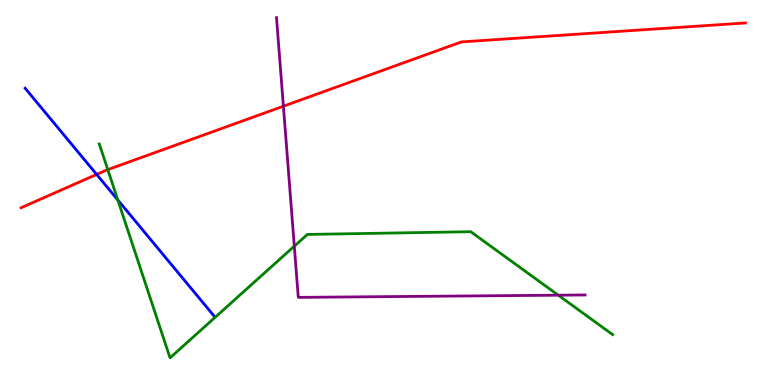[{'lines': ['blue', 'red'], 'intersections': [{'x': 1.25, 'y': 5.47}]}, {'lines': ['green', 'red'], 'intersections': [{'x': 1.39, 'y': 5.59}]}, {'lines': ['purple', 'red'], 'intersections': [{'x': 3.66, 'y': 7.24}]}, {'lines': ['blue', 'green'], 'intersections': [{'x': 1.52, 'y': 4.81}]}, {'lines': ['blue', 'purple'], 'intersections': []}, {'lines': ['green', 'purple'], 'intersections': [{'x': 3.8, 'y': 3.61}, {'x': 7.2, 'y': 2.33}]}]